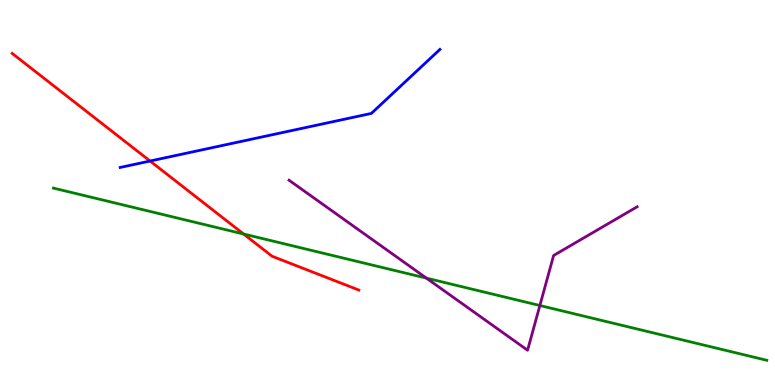[{'lines': ['blue', 'red'], 'intersections': [{'x': 1.94, 'y': 5.82}]}, {'lines': ['green', 'red'], 'intersections': [{'x': 3.14, 'y': 3.92}]}, {'lines': ['purple', 'red'], 'intersections': []}, {'lines': ['blue', 'green'], 'intersections': []}, {'lines': ['blue', 'purple'], 'intersections': []}, {'lines': ['green', 'purple'], 'intersections': [{'x': 5.5, 'y': 2.78}, {'x': 6.97, 'y': 2.06}]}]